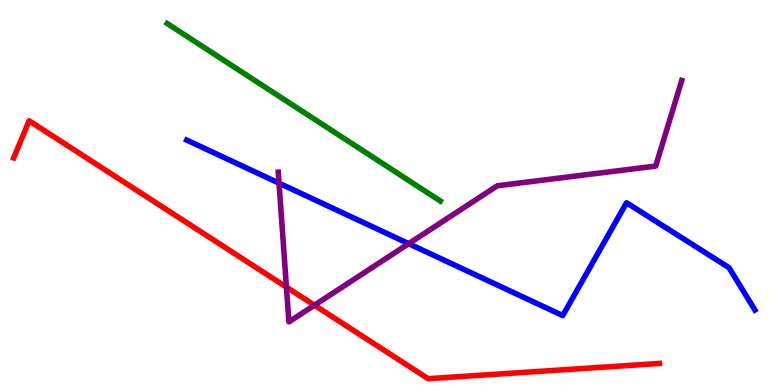[{'lines': ['blue', 'red'], 'intersections': []}, {'lines': ['green', 'red'], 'intersections': []}, {'lines': ['purple', 'red'], 'intersections': [{'x': 3.7, 'y': 2.54}, {'x': 4.06, 'y': 2.07}]}, {'lines': ['blue', 'green'], 'intersections': []}, {'lines': ['blue', 'purple'], 'intersections': [{'x': 3.6, 'y': 5.24}, {'x': 5.27, 'y': 3.67}]}, {'lines': ['green', 'purple'], 'intersections': []}]